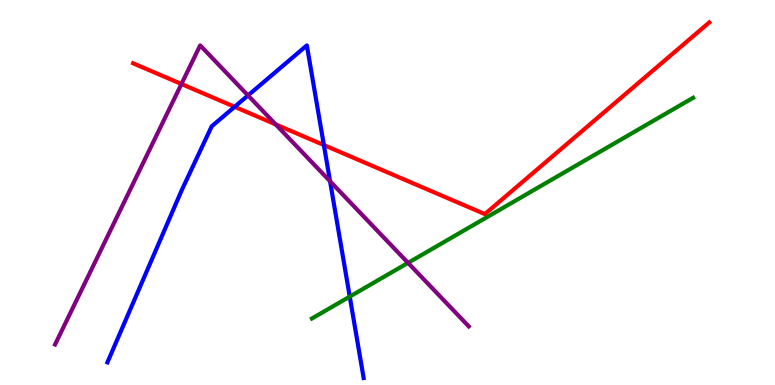[{'lines': ['blue', 'red'], 'intersections': [{'x': 3.03, 'y': 7.23}, {'x': 4.18, 'y': 6.23}]}, {'lines': ['green', 'red'], 'intersections': []}, {'lines': ['purple', 'red'], 'intersections': [{'x': 2.34, 'y': 7.82}, {'x': 3.56, 'y': 6.77}]}, {'lines': ['blue', 'green'], 'intersections': [{'x': 4.51, 'y': 2.3}]}, {'lines': ['blue', 'purple'], 'intersections': [{'x': 3.2, 'y': 7.52}, {'x': 4.26, 'y': 5.29}]}, {'lines': ['green', 'purple'], 'intersections': [{'x': 5.27, 'y': 3.17}]}]